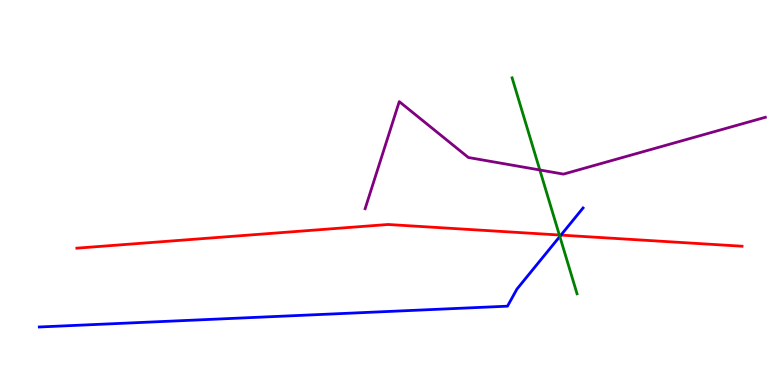[{'lines': ['blue', 'red'], 'intersections': [{'x': 7.24, 'y': 3.89}]}, {'lines': ['green', 'red'], 'intersections': [{'x': 7.22, 'y': 3.9}]}, {'lines': ['purple', 'red'], 'intersections': []}, {'lines': ['blue', 'green'], 'intersections': [{'x': 7.22, 'y': 3.86}]}, {'lines': ['blue', 'purple'], 'intersections': []}, {'lines': ['green', 'purple'], 'intersections': [{'x': 6.97, 'y': 5.58}]}]